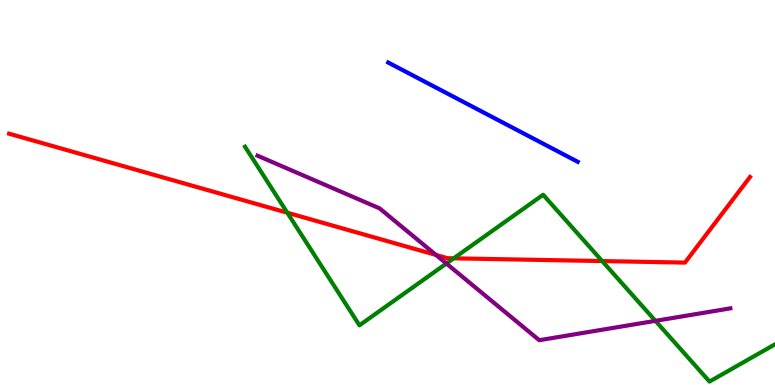[{'lines': ['blue', 'red'], 'intersections': []}, {'lines': ['green', 'red'], 'intersections': [{'x': 3.71, 'y': 4.47}, {'x': 5.85, 'y': 3.29}, {'x': 7.77, 'y': 3.22}]}, {'lines': ['purple', 'red'], 'intersections': [{'x': 5.63, 'y': 3.38}]}, {'lines': ['blue', 'green'], 'intersections': []}, {'lines': ['blue', 'purple'], 'intersections': []}, {'lines': ['green', 'purple'], 'intersections': [{'x': 5.76, 'y': 3.16}, {'x': 8.46, 'y': 1.67}]}]